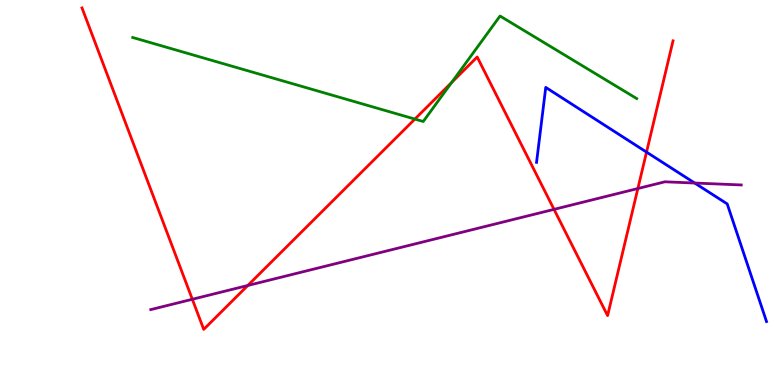[{'lines': ['blue', 'red'], 'intersections': [{'x': 8.34, 'y': 6.05}]}, {'lines': ['green', 'red'], 'intersections': [{'x': 5.35, 'y': 6.91}, {'x': 5.83, 'y': 7.86}]}, {'lines': ['purple', 'red'], 'intersections': [{'x': 2.48, 'y': 2.23}, {'x': 3.2, 'y': 2.58}, {'x': 7.15, 'y': 4.56}, {'x': 8.23, 'y': 5.1}]}, {'lines': ['blue', 'green'], 'intersections': []}, {'lines': ['blue', 'purple'], 'intersections': [{'x': 8.96, 'y': 5.25}]}, {'lines': ['green', 'purple'], 'intersections': []}]